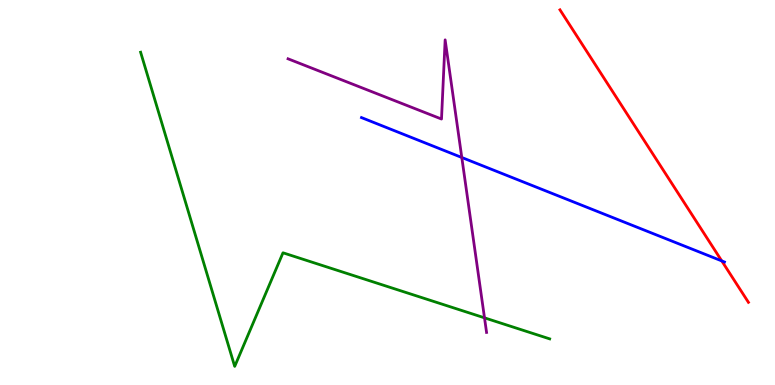[{'lines': ['blue', 'red'], 'intersections': [{'x': 9.31, 'y': 3.22}]}, {'lines': ['green', 'red'], 'intersections': []}, {'lines': ['purple', 'red'], 'intersections': []}, {'lines': ['blue', 'green'], 'intersections': []}, {'lines': ['blue', 'purple'], 'intersections': [{'x': 5.96, 'y': 5.91}]}, {'lines': ['green', 'purple'], 'intersections': [{'x': 6.25, 'y': 1.74}]}]